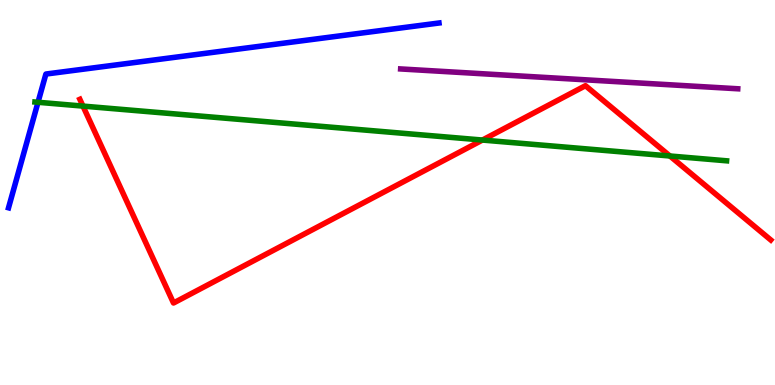[{'lines': ['blue', 'red'], 'intersections': []}, {'lines': ['green', 'red'], 'intersections': [{'x': 1.07, 'y': 7.24}, {'x': 6.22, 'y': 6.36}, {'x': 8.64, 'y': 5.95}]}, {'lines': ['purple', 'red'], 'intersections': []}, {'lines': ['blue', 'green'], 'intersections': [{'x': 0.49, 'y': 7.34}]}, {'lines': ['blue', 'purple'], 'intersections': []}, {'lines': ['green', 'purple'], 'intersections': []}]